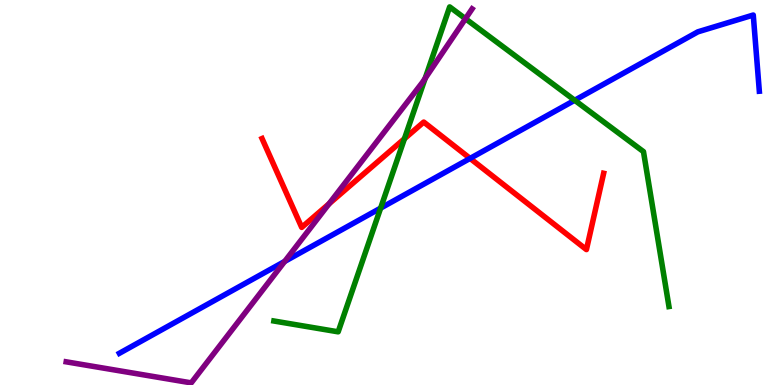[{'lines': ['blue', 'red'], 'intersections': [{'x': 6.07, 'y': 5.89}]}, {'lines': ['green', 'red'], 'intersections': [{'x': 5.22, 'y': 6.4}]}, {'lines': ['purple', 'red'], 'intersections': [{'x': 4.25, 'y': 4.71}]}, {'lines': ['blue', 'green'], 'intersections': [{'x': 4.91, 'y': 4.59}, {'x': 7.42, 'y': 7.4}]}, {'lines': ['blue', 'purple'], 'intersections': [{'x': 3.67, 'y': 3.21}]}, {'lines': ['green', 'purple'], 'intersections': [{'x': 5.49, 'y': 7.96}, {'x': 6.01, 'y': 9.51}]}]